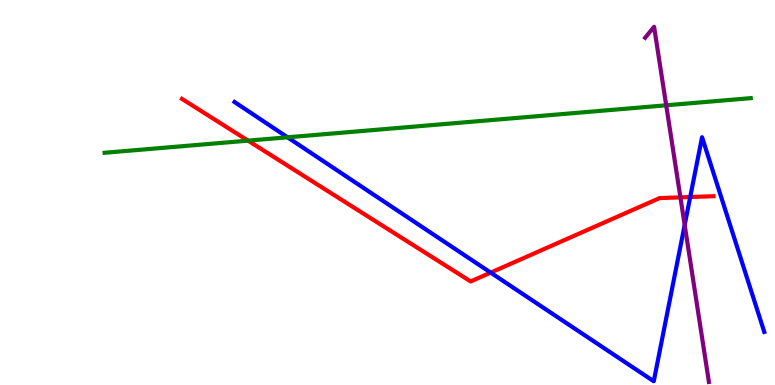[{'lines': ['blue', 'red'], 'intersections': [{'x': 6.33, 'y': 2.92}, {'x': 8.91, 'y': 4.88}]}, {'lines': ['green', 'red'], 'intersections': [{'x': 3.2, 'y': 6.35}]}, {'lines': ['purple', 'red'], 'intersections': [{'x': 8.78, 'y': 4.87}]}, {'lines': ['blue', 'green'], 'intersections': [{'x': 3.71, 'y': 6.43}]}, {'lines': ['blue', 'purple'], 'intersections': [{'x': 8.83, 'y': 4.16}]}, {'lines': ['green', 'purple'], 'intersections': [{'x': 8.6, 'y': 7.27}]}]